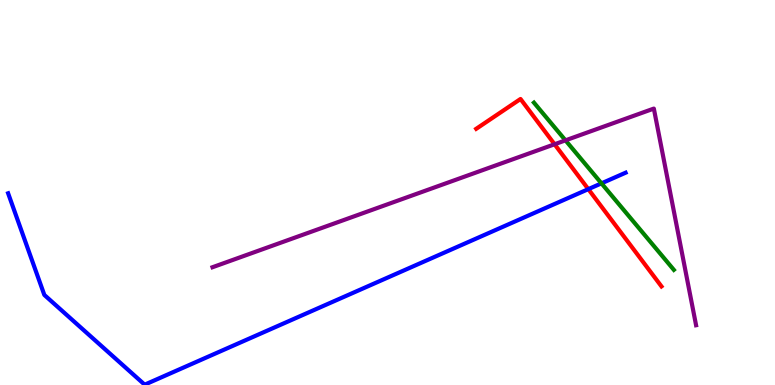[{'lines': ['blue', 'red'], 'intersections': [{'x': 7.59, 'y': 5.09}]}, {'lines': ['green', 'red'], 'intersections': []}, {'lines': ['purple', 'red'], 'intersections': [{'x': 7.16, 'y': 6.25}]}, {'lines': ['blue', 'green'], 'intersections': [{'x': 7.76, 'y': 5.24}]}, {'lines': ['blue', 'purple'], 'intersections': []}, {'lines': ['green', 'purple'], 'intersections': [{'x': 7.3, 'y': 6.35}]}]